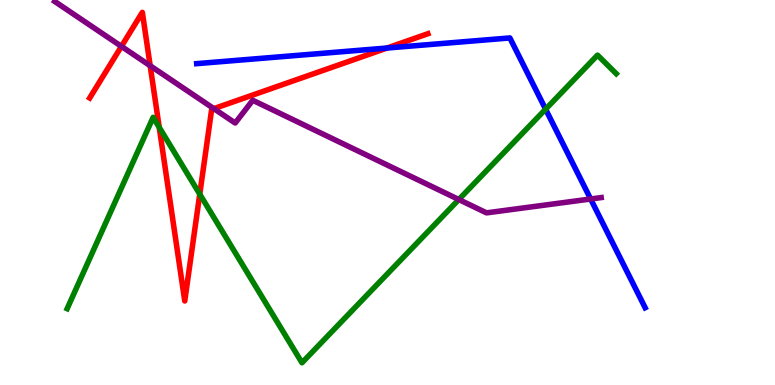[{'lines': ['blue', 'red'], 'intersections': [{'x': 4.99, 'y': 8.75}]}, {'lines': ['green', 'red'], 'intersections': [{'x': 2.05, 'y': 6.69}, {'x': 2.58, 'y': 4.96}]}, {'lines': ['purple', 'red'], 'intersections': [{'x': 1.57, 'y': 8.8}, {'x': 1.94, 'y': 8.29}, {'x': 2.76, 'y': 7.18}]}, {'lines': ['blue', 'green'], 'intersections': [{'x': 7.04, 'y': 7.16}]}, {'lines': ['blue', 'purple'], 'intersections': [{'x': 7.62, 'y': 4.83}]}, {'lines': ['green', 'purple'], 'intersections': [{'x': 5.92, 'y': 4.82}]}]